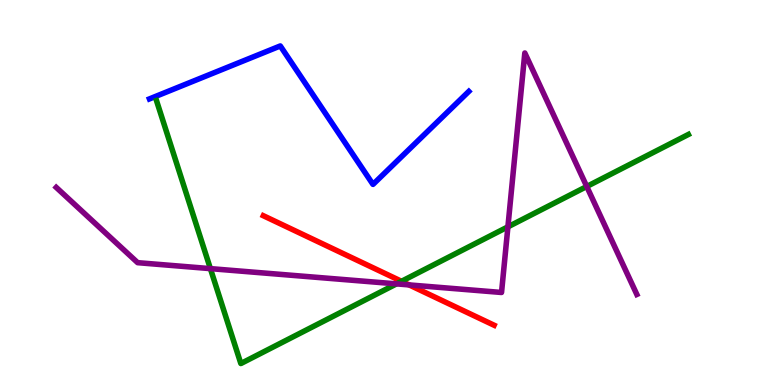[{'lines': ['blue', 'red'], 'intersections': []}, {'lines': ['green', 'red'], 'intersections': [{'x': 5.18, 'y': 2.69}]}, {'lines': ['purple', 'red'], 'intersections': [{'x': 5.28, 'y': 2.6}]}, {'lines': ['blue', 'green'], 'intersections': []}, {'lines': ['blue', 'purple'], 'intersections': []}, {'lines': ['green', 'purple'], 'intersections': [{'x': 2.71, 'y': 3.02}, {'x': 5.12, 'y': 2.63}, {'x': 6.55, 'y': 4.11}, {'x': 7.57, 'y': 5.16}]}]